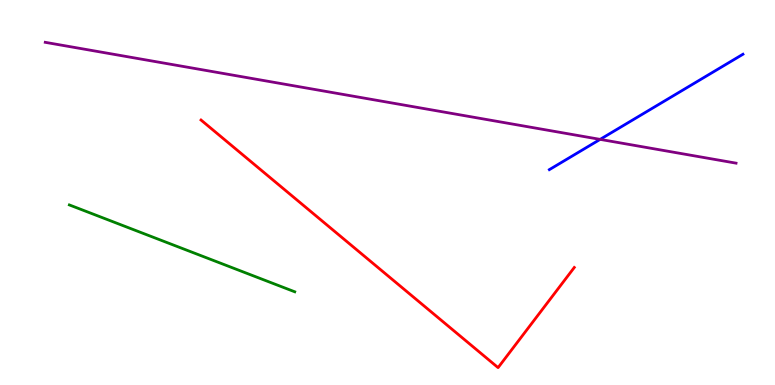[{'lines': ['blue', 'red'], 'intersections': []}, {'lines': ['green', 'red'], 'intersections': []}, {'lines': ['purple', 'red'], 'intersections': []}, {'lines': ['blue', 'green'], 'intersections': []}, {'lines': ['blue', 'purple'], 'intersections': [{'x': 7.74, 'y': 6.38}]}, {'lines': ['green', 'purple'], 'intersections': []}]